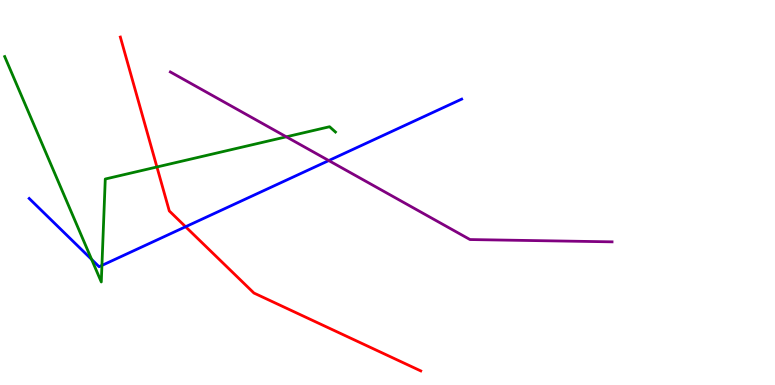[{'lines': ['blue', 'red'], 'intersections': [{'x': 2.39, 'y': 4.11}]}, {'lines': ['green', 'red'], 'intersections': [{'x': 2.02, 'y': 5.66}]}, {'lines': ['purple', 'red'], 'intersections': []}, {'lines': ['blue', 'green'], 'intersections': [{'x': 1.18, 'y': 3.26}, {'x': 1.32, 'y': 3.11}]}, {'lines': ['blue', 'purple'], 'intersections': [{'x': 4.24, 'y': 5.83}]}, {'lines': ['green', 'purple'], 'intersections': [{'x': 3.69, 'y': 6.45}]}]